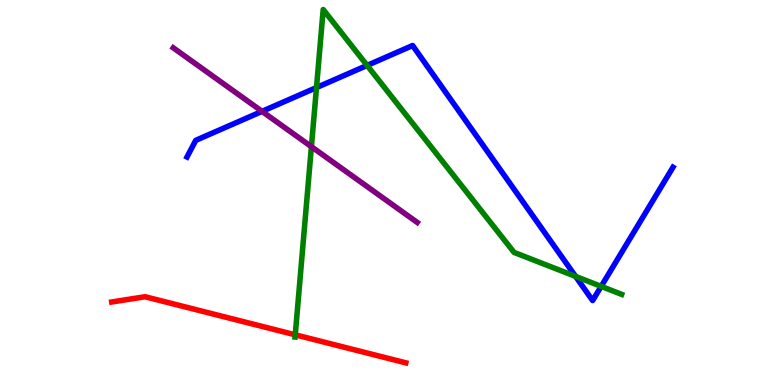[{'lines': ['blue', 'red'], 'intersections': []}, {'lines': ['green', 'red'], 'intersections': [{'x': 3.81, 'y': 1.3}]}, {'lines': ['purple', 'red'], 'intersections': []}, {'lines': ['blue', 'green'], 'intersections': [{'x': 4.08, 'y': 7.73}, {'x': 4.74, 'y': 8.3}, {'x': 7.43, 'y': 2.82}, {'x': 7.76, 'y': 2.56}]}, {'lines': ['blue', 'purple'], 'intersections': [{'x': 3.38, 'y': 7.11}]}, {'lines': ['green', 'purple'], 'intersections': [{'x': 4.02, 'y': 6.19}]}]